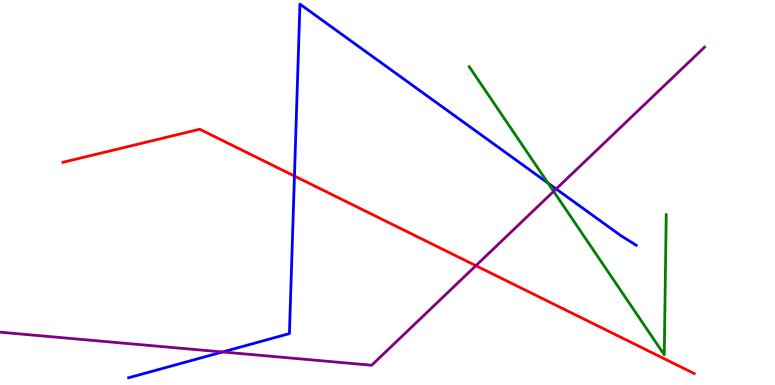[{'lines': ['blue', 'red'], 'intersections': [{'x': 3.8, 'y': 5.43}]}, {'lines': ['green', 'red'], 'intersections': []}, {'lines': ['purple', 'red'], 'intersections': [{'x': 6.14, 'y': 3.1}]}, {'lines': ['blue', 'green'], 'intersections': [{'x': 7.07, 'y': 5.24}]}, {'lines': ['blue', 'purple'], 'intersections': [{'x': 2.87, 'y': 0.858}, {'x': 7.18, 'y': 5.09}]}, {'lines': ['green', 'purple'], 'intersections': [{'x': 7.14, 'y': 5.03}]}]